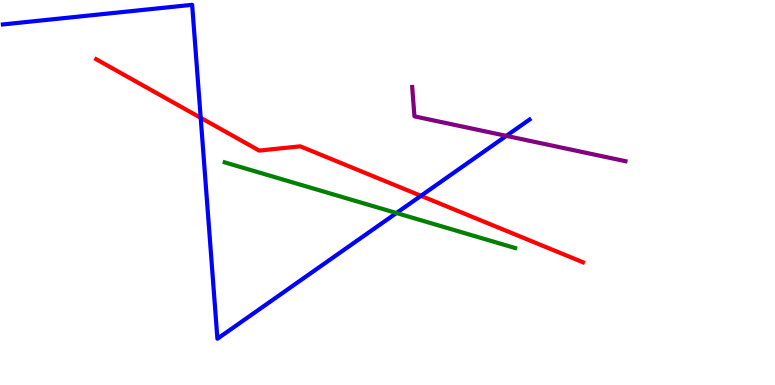[{'lines': ['blue', 'red'], 'intersections': [{'x': 2.59, 'y': 6.94}, {'x': 5.43, 'y': 4.91}]}, {'lines': ['green', 'red'], 'intersections': []}, {'lines': ['purple', 'red'], 'intersections': []}, {'lines': ['blue', 'green'], 'intersections': [{'x': 5.12, 'y': 4.47}]}, {'lines': ['blue', 'purple'], 'intersections': [{'x': 6.53, 'y': 6.47}]}, {'lines': ['green', 'purple'], 'intersections': []}]